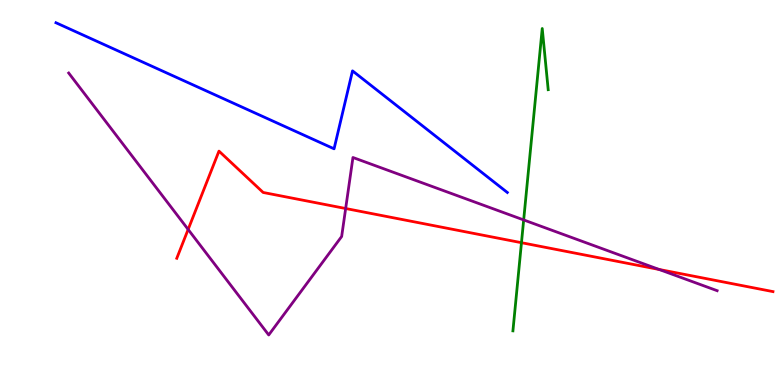[{'lines': ['blue', 'red'], 'intersections': []}, {'lines': ['green', 'red'], 'intersections': [{'x': 6.73, 'y': 3.7}]}, {'lines': ['purple', 'red'], 'intersections': [{'x': 2.43, 'y': 4.04}, {'x': 4.46, 'y': 4.58}, {'x': 8.5, 'y': 3.0}]}, {'lines': ['blue', 'green'], 'intersections': []}, {'lines': ['blue', 'purple'], 'intersections': []}, {'lines': ['green', 'purple'], 'intersections': [{'x': 6.76, 'y': 4.29}]}]